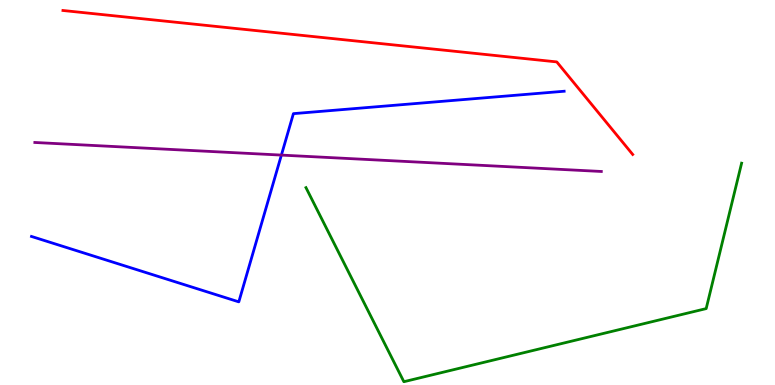[{'lines': ['blue', 'red'], 'intersections': []}, {'lines': ['green', 'red'], 'intersections': []}, {'lines': ['purple', 'red'], 'intersections': []}, {'lines': ['blue', 'green'], 'intersections': []}, {'lines': ['blue', 'purple'], 'intersections': [{'x': 3.63, 'y': 5.97}]}, {'lines': ['green', 'purple'], 'intersections': []}]